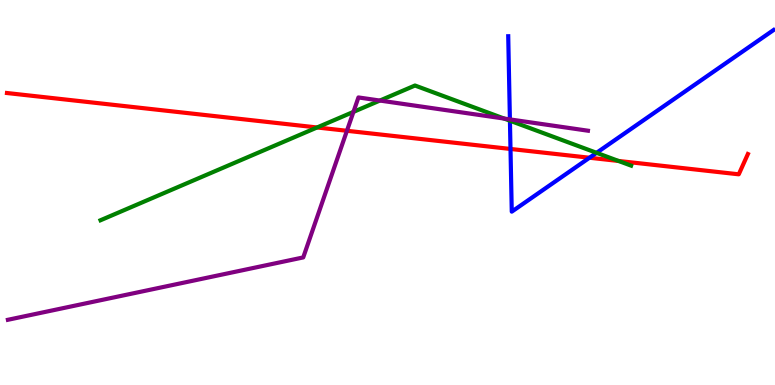[{'lines': ['blue', 'red'], 'intersections': [{'x': 6.59, 'y': 6.13}, {'x': 7.61, 'y': 5.9}]}, {'lines': ['green', 'red'], 'intersections': [{'x': 4.09, 'y': 6.69}, {'x': 7.98, 'y': 5.82}]}, {'lines': ['purple', 'red'], 'intersections': [{'x': 4.48, 'y': 6.6}]}, {'lines': ['blue', 'green'], 'intersections': [{'x': 6.58, 'y': 6.86}, {'x': 7.7, 'y': 6.03}]}, {'lines': ['blue', 'purple'], 'intersections': [{'x': 6.58, 'y': 6.9}]}, {'lines': ['green', 'purple'], 'intersections': [{'x': 4.56, 'y': 7.09}, {'x': 4.9, 'y': 7.39}, {'x': 6.5, 'y': 6.92}]}]